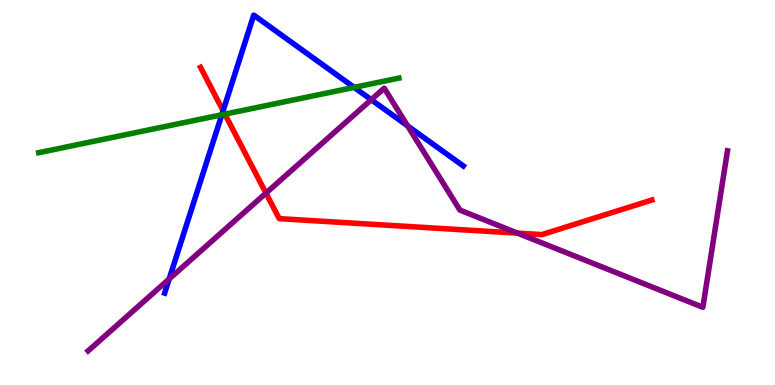[{'lines': ['blue', 'red'], 'intersections': [{'x': 2.88, 'y': 7.12}]}, {'lines': ['green', 'red'], 'intersections': [{'x': 2.9, 'y': 7.04}]}, {'lines': ['purple', 'red'], 'intersections': [{'x': 3.43, 'y': 4.98}, {'x': 6.68, 'y': 3.94}]}, {'lines': ['blue', 'green'], 'intersections': [{'x': 2.86, 'y': 7.02}, {'x': 4.57, 'y': 7.73}]}, {'lines': ['blue', 'purple'], 'intersections': [{'x': 2.18, 'y': 2.75}, {'x': 4.79, 'y': 7.41}, {'x': 5.26, 'y': 6.73}]}, {'lines': ['green', 'purple'], 'intersections': []}]